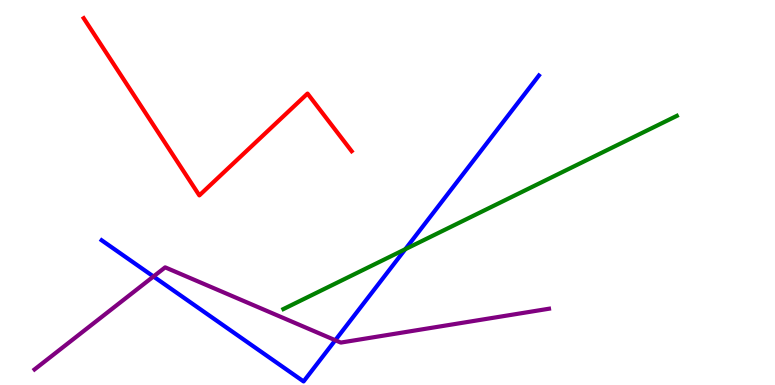[{'lines': ['blue', 'red'], 'intersections': []}, {'lines': ['green', 'red'], 'intersections': []}, {'lines': ['purple', 'red'], 'intersections': []}, {'lines': ['blue', 'green'], 'intersections': [{'x': 5.23, 'y': 3.53}]}, {'lines': ['blue', 'purple'], 'intersections': [{'x': 1.98, 'y': 2.82}, {'x': 4.33, 'y': 1.16}]}, {'lines': ['green', 'purple'], 'intersections': []}]